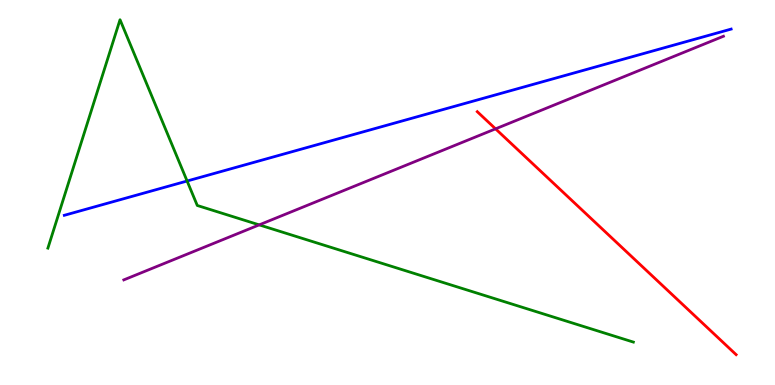[{'lines': ['blue', 'red'], 'intersections': []}, {'lines': ['green', 'red'], 'intersections': []}, {'lines': ['purple', 'red'], 'intersections': [{'x': 6.39, 'y': 6.65}]}, {'lines': ['blue', 'green'], 'intersections': [{'x': 2.41, 'y': 5.3}]}, {'lines': ['blue', 'purple'], 'intersections': []}, {'lines': ['green', 'purple'], 'intersections': [{'x': 3.34, 'y': 4.16}]}]